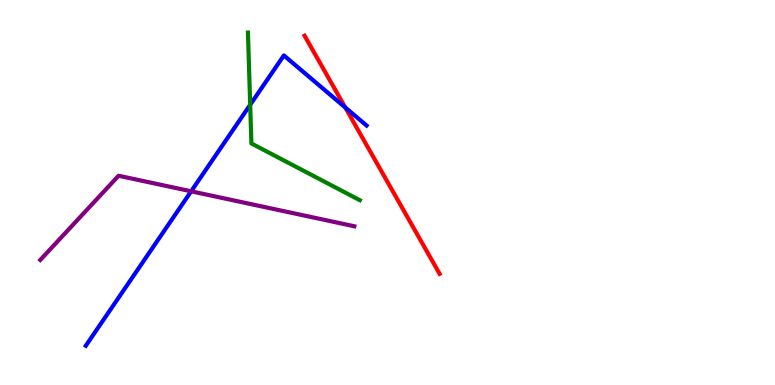[{'lines': ['blue', 'red'], 'intersections': [{'x': 4.46, 'y': 7.21}]}, {'lines': ['green', 'red'], 'intersections': []}, {'lines': ['purple', 'red'], 'intersections': []}, {'lines': ['blue', 'green'], 'intersections': [{'x': 3.23, 'y': 7.28}]}, {'lines': ['blue', 'purple'], 'intersections': [{'x': 2.47, 'y': 5.03}]}, {'lines': ['green', 'purple'], 'intersections': []}]